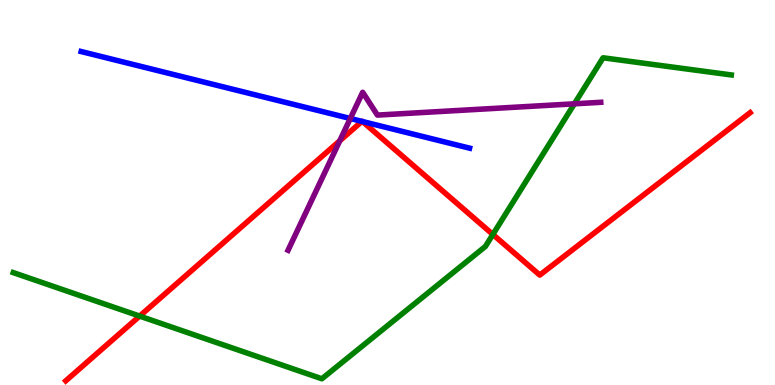[{'lines': ['blue', 'red'], 'intersections': [{'x': 4.67, 'y': 6.85}, {'x': 4.68, 'y': 6.84}]}, {'lines': ['green', 'red'], 'intersections': [{'x': 1.8, 'y': 1.79}, {'x': 6.36, 'y': 3.91}]}, {'lines': ['purple', 'red'], 'intersections': [{'x': 4.38, 'y': 6.34}]}, {'lines': ['blue', 'green'], 'intersections': []}, {'lines': ['blue', 'purple'], 'intersections': [{'x': 4.52, 'y': 6.92}]}, {'lines': ['green', 'purple'], 'intersections': [{'x': 7.41, 'y': 7.3}]}]